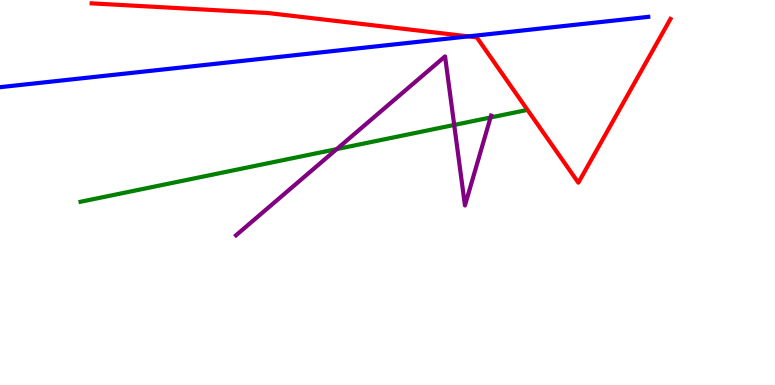[{'lines': ['blue', 'red'], 'intersections': [{'x': 6.04, 'y': 9.06}]}, {'lines': ['green', 'red'], 'intersections': []}, {'lines': ['purple', 'red'], 'intersections': []}, {'lines': ['blue', 'green'], 'intersections': []}, {'lines': ['blue', 'purple'], 'intersections': []}, {'lines': ['green', 'purple'], 'intersections': [{'x': 4.34, 'y': 6.13}, {'x': 5.86, 'y': 6.75}, {'x': 6.33, 'y': 6.95}]}]